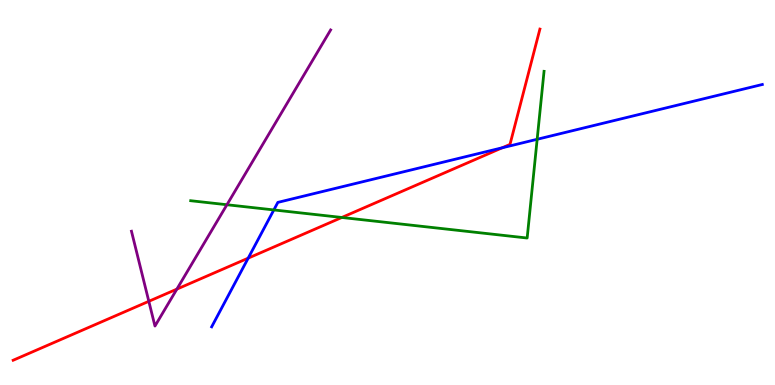[{'lines': ['blue', 'red'], 'intersections': [{'x': 3.2, 'y': 3.3}, {'x': 6.48, 'y': 6.16}]}, {'lines': ['green', 'red'], 'intersections': [{'x': 4.41, 'y': 4.35}]}, {'lines': ['purple', 'red'], 'intersections': [{'x': 1.92, 'y': 2.17}, {'x': 2.28, 'y': 2.49}]}, {'lines': ['blue', 'green'], 'intersections': [{'x': 3.53, 'y': 4.55}, {'x': 6.93, 'y': 6.38}]}, {'lines': ['blue', 'purple'], 'intersections': []}, {'lines': ['green', 'purple'], 'intersections': [{'x': 2.93, 'y': 4.68}]}]